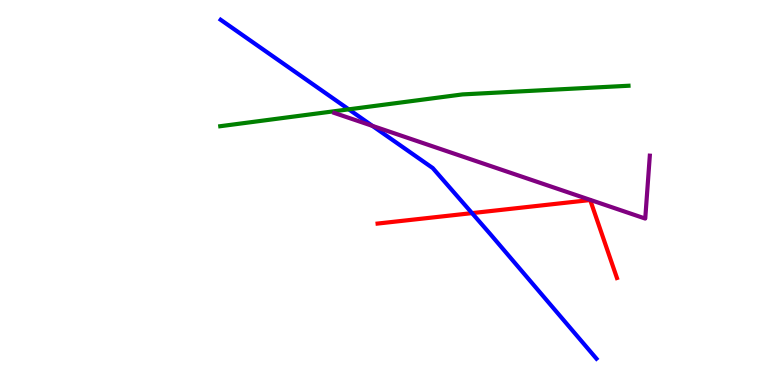[{'lines': ['blue', 'red'], 'intersections': [{'x': 6.09, 'y': 4.46}]}, {'lines': ['green', 'red'], 'intersections': []}, {'lines': ['purple', 'red'], 'intersections': []}, {'lines': ['blue', 'green'], 'intersections': [{'x': 4.5, 'y': 7.16}]}, {'lines': ['blue', 'purple'], 'intersections': [{'x': 4.81, 'y': 6.73}]}, {'lines': ['green', 'purple'], 'intersections': []}]